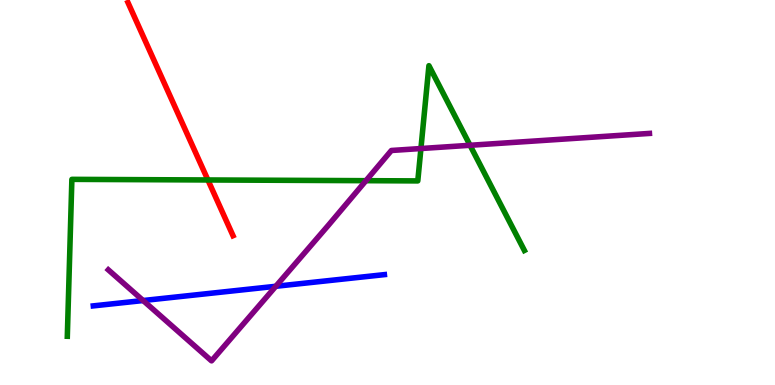[{'lines': ['blue', 'red'], 'intersections': []}, {'lines': ['green', 'red'], 'intersections': [{'x': 2.68, 'y': 5.33}]}, {'lines': ['purple', 'red'], 'intersections': []}, {'lines': ['blue', 'green'], 'intersections': []}, {'lines': ['blue', 'purple'], 'intersections': [{'x': 1.85, 'y': 2.19}, {'x': 3.56, 'y': 2.56}]}, {'lines': ['green', 'purple'], 'intersections': [{'x': 4.72, 'y': 5.31}, {'x': 5.43, 'y': 6.14}, {'x': 6.07, 'y': 6.23}]}]